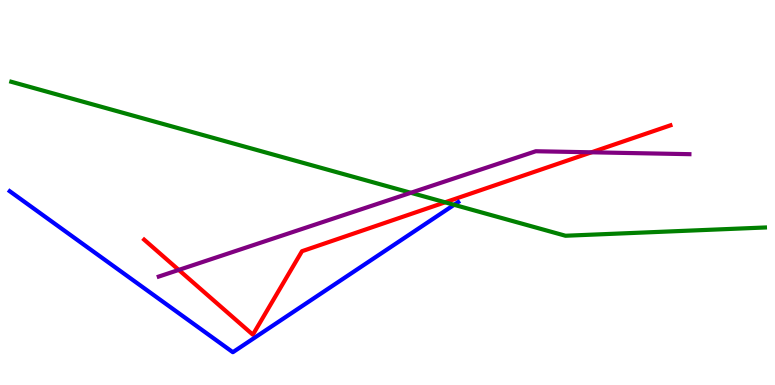[{'lines': ['blue', 'red'], 'intersections': []}, {'lines': ['green', 'red'], 'intersections': [{'x': 5.74, 'y': 4.75}]}, {'lines': ['purple', 'red'], 'intersections': [{'x': 2.31, 'y': 2.99}, {'x': 7.63, 'y': 6.04}]}, {'lines': ['blue', 'green'], 'intersections': [{'x': 5.86, 'y': 4.68}]}, {'lines': ['blue', 'purple'], 'intersections': []}, {'lines': ['green', 'purple'], 'intersections': [{'x': 5.3, 'y': 4.99}]}]